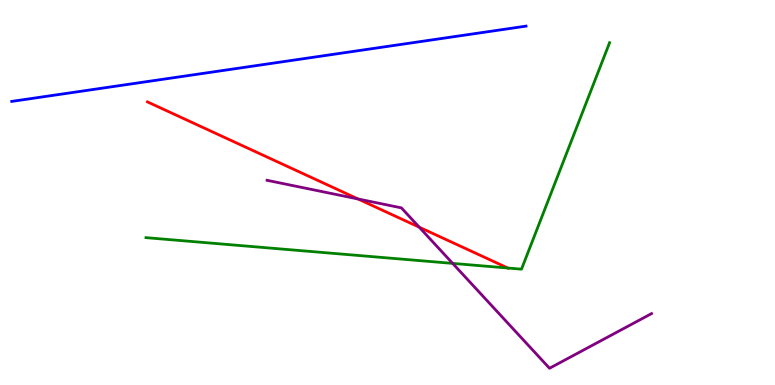[{'lines': ['blue', 'red'], 'intersections': []}, {'lines': ['green', 'red'], 'intersections': [{'x': 6.55, 'y': 3.04}]}, {'lines': ['purple', 'red'], 'intersections': [{'x': 4.62, 'y': 4.83}, {'x': 5.41, 'y': 4.1}]}, {'lines': ['blue', 'green'], 'intersections': []}, {'lines': ['blue', 'purple'], 'intersections': []}, {'lines': ['green', 'purple'], 'intersections': [{'x': 5.84, 'y': 3.16}]}]